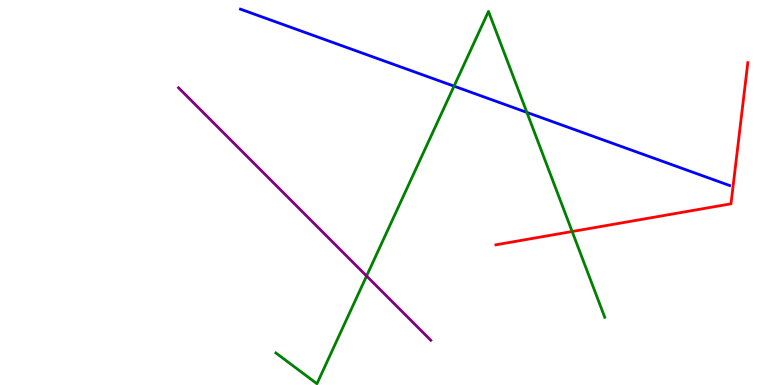[{'lines': ['blue', 'red'], 'intersections': []}, {'lines': ['green', 'red'], 'intersections': [{'x': 7.38, 'y': 3.99}]}, {'lines': ['purple', 'red'], 'intersections': []}, {'lines': ['blue', 'green'], 'intersections': [{'x': 5.86, 'y': 7.76}, {'x': 6.8, 'y': 7.08}]}, {'lines': ['blue', 'purple'], 'intersections': []}, {'lines': ['green', 'purple'], 'intersections': [{'x': 4.73, 'y': 2.83}]}]